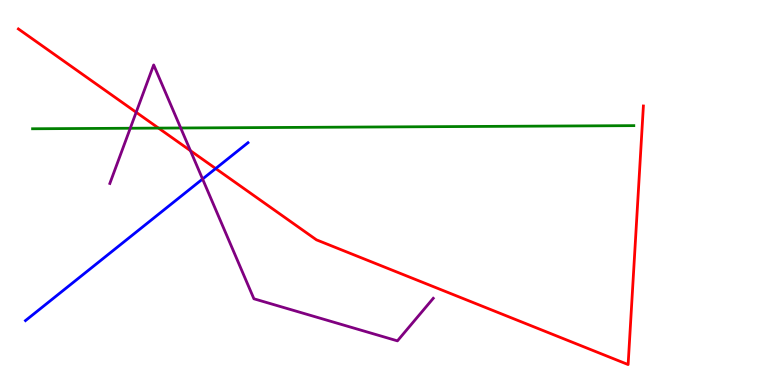[{'lines': ['blue', 'red'], 'intersections': [{'x': 2.78, 'y': 5.62}]}, {'lines': ['green', 'red'], 'intersections': [{'x': 2.05, 'y': 6.67}]}, {'lines': ['purple', 'red'], 'intersections': [{'x': 1.76, 'y': 7.08}, {'x': 2.46, 'y': 6.09}]}, {'lines': ['blue', 'green'], 'intersections': []}, {'lines': ['blue', 'purple'], 'intersections': [{'x': 2.61, 'y': 5.35}]}, {'lines': ['green', 'purple'], 'intersections': [{'x': 1.68, 'y': 6.67}, {'x': 2.33, 'y': 6.68}]}]